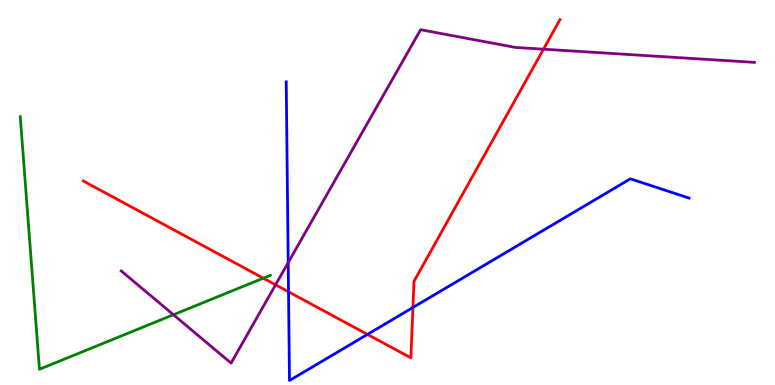[{'lines': ['blue', 'red'], 'intersections': [{'x': 3.72, 'y': 2.42}, {'x': 4.74, 'y': 1.31}, {'x': 5.33, 'y': 2.01}]}, {'lines': ['green', 'red'], 'intersections': [{'x': 3.4, 'y': 2.77}]}, {'lines': ['purple', 'red'], 'intersections': [{'x': 3.56, 'y': 2.6}, {'x': 7.01, 'y': 8.72}]}, {'lines': ['blue', 'green'], 'intersections': []}, {'lines': ['blue', 'purple'], 'intersections': [{'x': 3.72, 'y': 3.18}]}, {'lines': ['green', 'purple'], 'intersections': [{'x': 2.24, 'y': 1.82}]}]